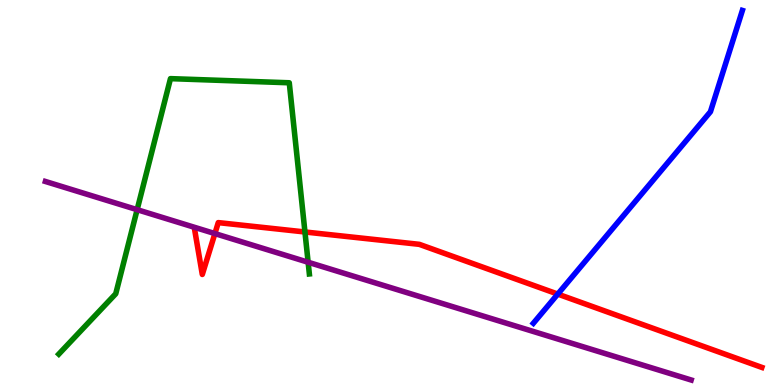[{'lines': ['blue', 'red'], 'intersections': [{'x': 7.2, 'y': 2.36}]}, {'lines': ['green', 'red'], 'intersections': [{'x': 3.93, 'y': 3.97}]}, {'lines': ['purple', 'red'], 'intersections': [{'x': 2.77, 'y': 3.93}]}, {'lines': ['blue', 'green'], 'intersections': []}, {'lines': ['blue', 'purple'], 'intersections': []}, {'lines': ['green', 'purple'], 'intersections': [{'x': 1.77, 'y': 4.55}, {'x': 3.98, 'y': 3.19}]}]